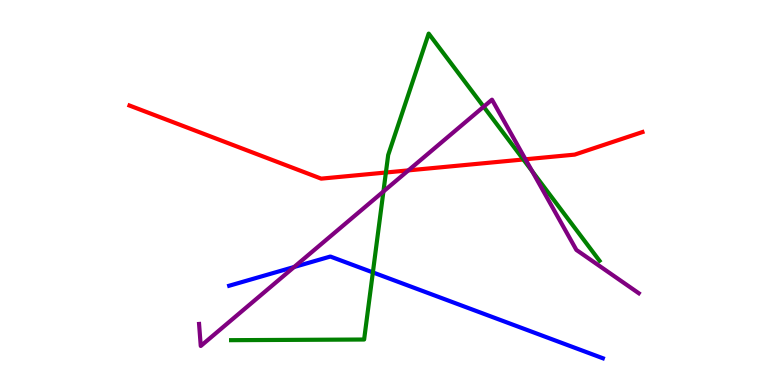[{'lines': ['blue', 'red'], 'intersections': []}, {'lines': ['green', 'red'], 'intersections': [{'x': 4.98, 'y': 5.52}, {'x': 6.75, 'y': 5.86}]}, {'lines': ['purple', 'red'], 'intersections': [{'x': 5.27, 'y': 5.57}, {'x': 6.78, 'y': 5.86}]}, {'lines': ['blue', 'green'], 'intersections': [{'x': 4.81, 'y': 2.92}]}, {'lines': ['blue', 'purple'], 'intersections': [{'x': 3.8, 'y': 3.07}]}, {'lines': ['green', 'purple'], 'intersections': [{'x': 4.95, 'y': 5.03}, {'x': 6.24, 'y': 7.23}, {'x': 6.87, 'y': 5.55}]}]